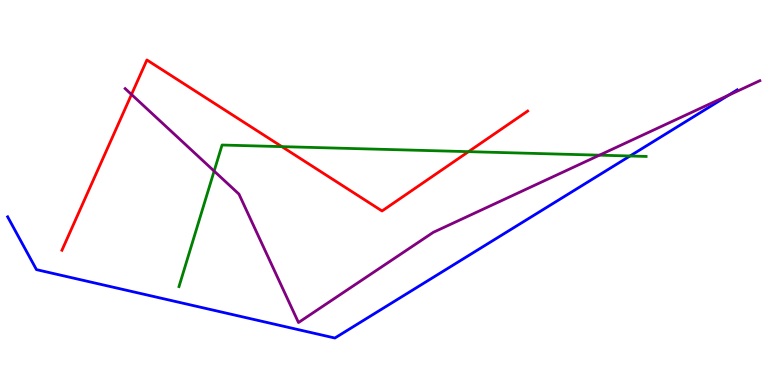[{'lines': ['blue', 'red'], 'intersections': []}, {'lines': ['green', 'red'], 'intersections': [{'x': 3.64, 'y': 6.19}, {'x': 6.05, 'y': 6.06}]}, {'lines': ['purple', 'red'], 'intersections': [{'x': 1.7, 'y': 7.55}]}, {'lines': ['blue', 'green'], 'intersections': [{'x': 8.13, 'y': 5.95}]}, {'lines': ['blue', 'purple'], 'intersections': [{'x': 9.4, 'y': 7.53}]}, {'lines': ['green', 'purple'], 'intersections': [{'x': 2.76, 'y': 5.56}, {'x': 7.73, 'y': 5.97}]}]